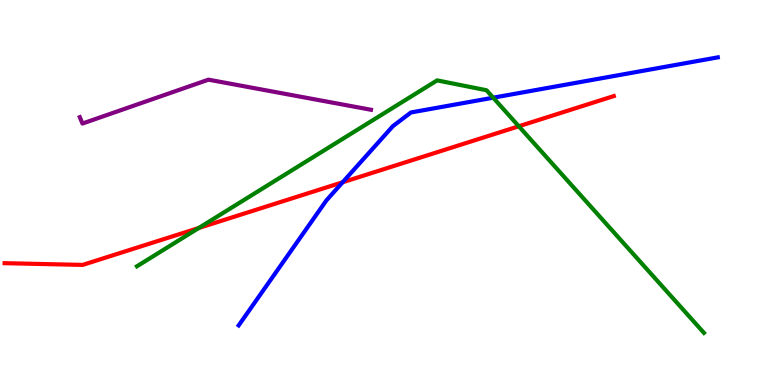[{'lines': ['blue', 'red'], 'intersections': [{'x': 4.42, 'y': 5.27}]}, {'lines': ['green', 'red'], 'intersections': [{'x': 2.56, 'y': 4.08}, {'x': 6.69, 'y': 6.72}]}, {'lines': ['purple', 'red'], 'intersections': []}, {'lines': ['blue', 'green'], 'intersections': [{'x': 6.36, 'y': 7.46}]}, {'lines': ['blue', 'purple'], 'intersections': []}, {'lines': ['green', 'purple'], 'intersections': []}]